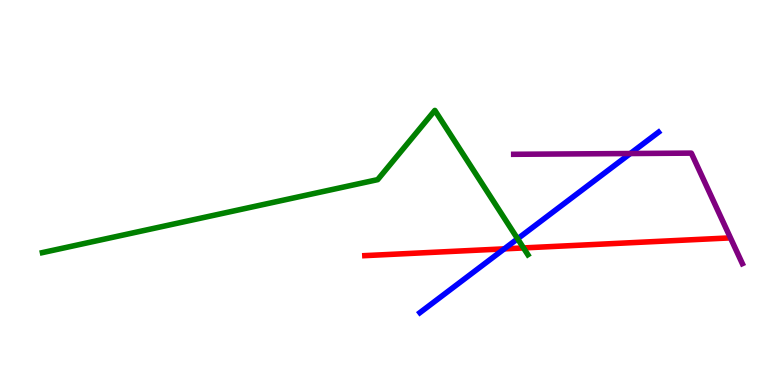[{'lines': ['blue', 'red'], 'intersections': [{'x': 6.51, 'y': 3.54}]}, {'lines': ['green', 'red'], 'intersections': [{'x': 6.75, 'y': 3.56}]}, {'lines': ['purple', 'red'], 'intersections': []}, {'lines': ['blue', 'green'], 'intersections': [{'x': 6.68, 'y': 3.8}]}, {'lines': ['blue', 'purple'], 'intersections': [{'x': 8.13, 'y': 6.01}]}, {'lines': ['green', 'purple'], 'intersections': []}]